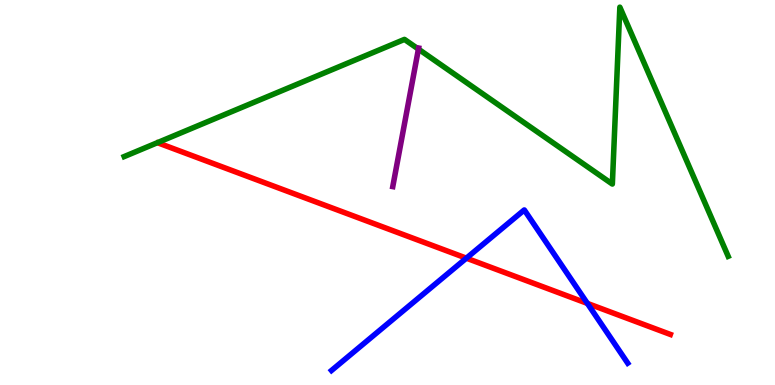[{'lines': ['blue', 'red'], 'intersections': [{'x': 6.02, 'y': 3.29}, {'x': 7.58, 'y': 2.12}]}, {'lines': ['green', 'red'], 'intersections': []}, {'lines': ['purple', 'red'], 'intersections': []}, {'lines': ['blue', 'green'], 'intersections': []}, {'lines': ['blue', 'purple'], 'intersections': []}, {'lines': ['green', 'purple'], 'intersections': [{'x': 5.4, 'y': 8.72}]}]